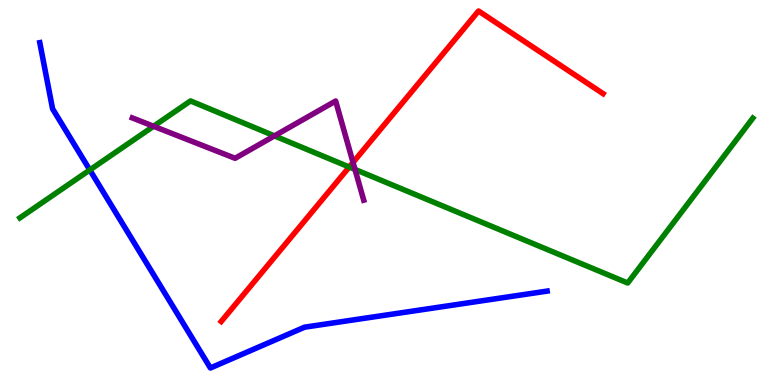[{'lines': ['blue', 'red'], 'intersections': []}, {'lines': ['green', 'red'], 'intersections': [{'x': 4.51, 'y': 5.66}]}, {'lines': ['purple', 'red'], 'intersections': [{'x': 4.56, 'y': 5.78}]}, {'lines': ['blue', 'green'], 'intersections': [{'x': 1.16, 'y': 5.59}]}, {'lines': ['blue', 'purple'], 'intersections': []}, {'lines': ['green', 'purple'], 'intersections': [{'x': 1.98, 'y': 6.72}, {'x': 3.54, 'y': 6.47}, {'x': 4.58, 'y': 5.6}]}]